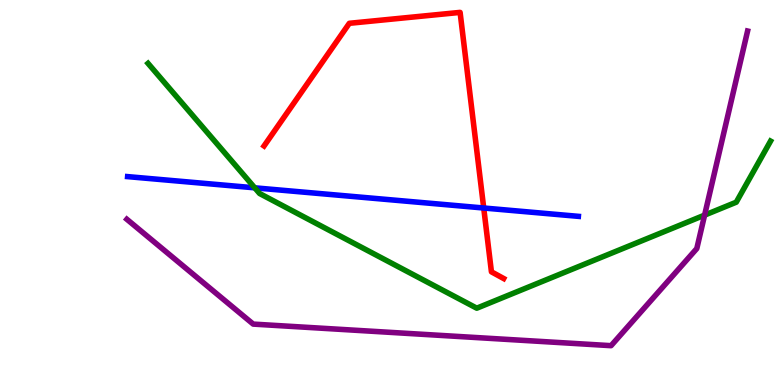[{'lines': ['blue', 'red'], 'intersections': [{'x': 6.24, 'y': 4.6}]}, {'lines': ['green', 'red'], 'intersections': []}, {'lines': ['purple', 'red'], 'intersections': []}, {'lines': ['blue', 'green'], 'intersections': [{'x': 3.29, 'y': 5.12}]}, {'lines': ['blue', 'purple'], 'intersections': []}, {'lines': ['green', 'purple'], 'intersections': [{'x': 9.09, 'y': 4.41}]}]